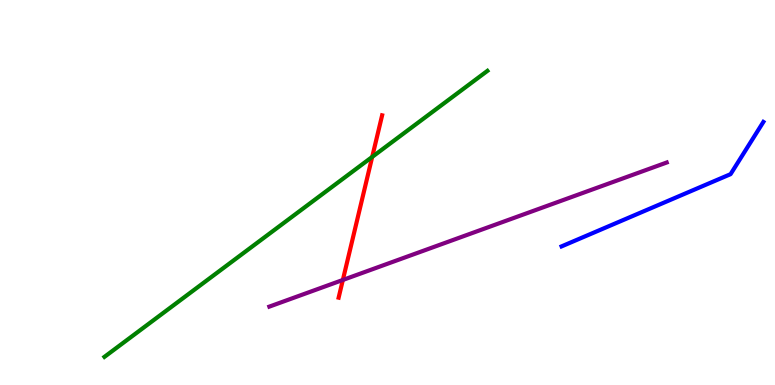[{'lines': ['blue', 'red'], 'intersections': []}, {'lines': ['green', 'red'], 'intersections': [{'x': 4.8, 'y': 5.92}]}, {'lines': ['purple', 'red'], 'intersections': [{'x': 4.42, 'y': 2.73}]}, {'lines': ['blue', 'green'], 'intersections': []}, {'lines': ['blue', 'purple'], 'intersections': []}, {'lines': ['green', 'purple'], 'intersections': []}]